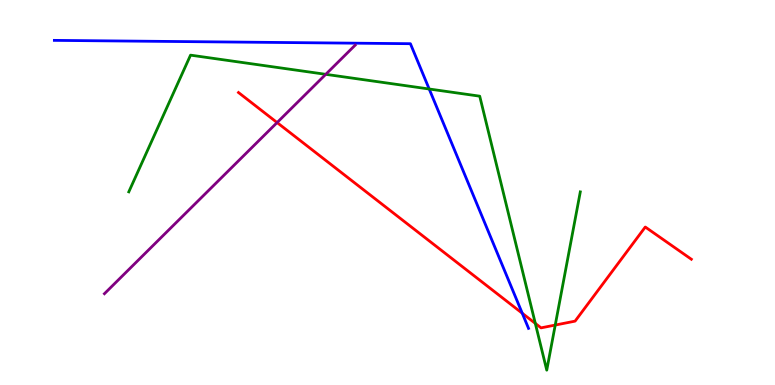[{'lines': ['blue', 'red'], 'intersections': [{'x': 6.74, 'y': 1.86}]}, {'lines': ['green', 'red'], 'intersections': [{'x': 6.91, 'y': 1.6}, {'x': 7.16, 'y': 1.56}]}, {'lines': ['purple', 'red'], 'intersections': [{'x': 3.58, 'y': 6.82}]}, {'lines': ['blue', 'green'], 'intersections': [{'x': 5.54, 'y': 7.69}]}, {'lines': ['blue', 'purple'], 'intersections': []}, {'lines': ['green', 'purple'], 'intersections': [{'x': 4.2, 'y': 8.07}]}]